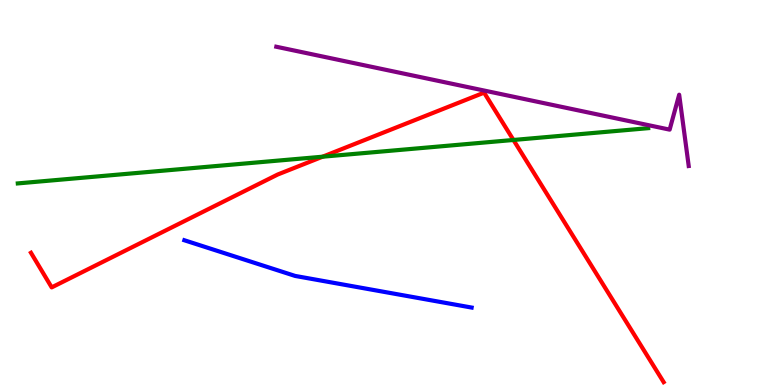[{'lines': ['blue', 'red'], 'intersections': []}, {'lines': ['green', 'red'], 'intersections': [{'x': 4.16, 'y': 5.93}, {'x': 6.63, 'y': 6.36}]}, {'lines': ['purple', 'red'], 'intersections': []}, {'lines': ['blue', 'green'], 'intersections': []}, {'lines': ['blue', 'purple'], 'intersections': []}, {'lines': ['green', 'purple'], 'intersections': []}]